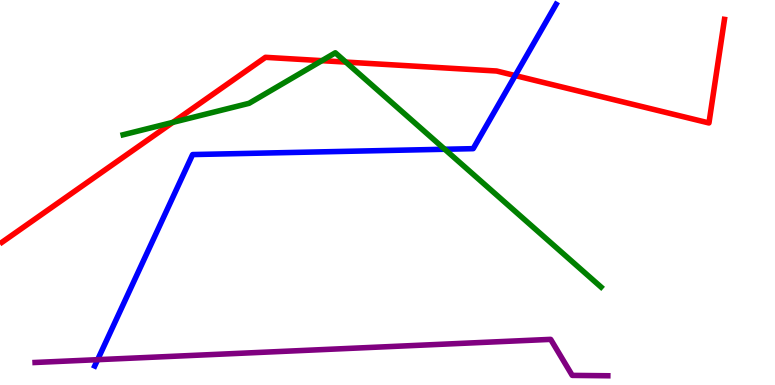[{'lines': ['blue', 'red'], 'intersections': [{'x': 6.65, 'y': 8.04}]}, {'lines': ['green', 'red'], 'intersections': [{'x': 2.23, 'y': 6.82}, {'x': 4.15, 'y': 8.42}, {'x': 4.46, 'y': 8.39}]}, {'lines': ['purple', 'red'], 'intersections': []}, {'lines': ['blue', 'green'], 'intersections': [{'x': 5.74, 'y': 6.12}]}, {'lines': ['blue', 'purple'], 'intersections': [{'x': 1.26, 'y': 0.658}]}, {'lines': ['green', 'purple'], 'intersections': []}]